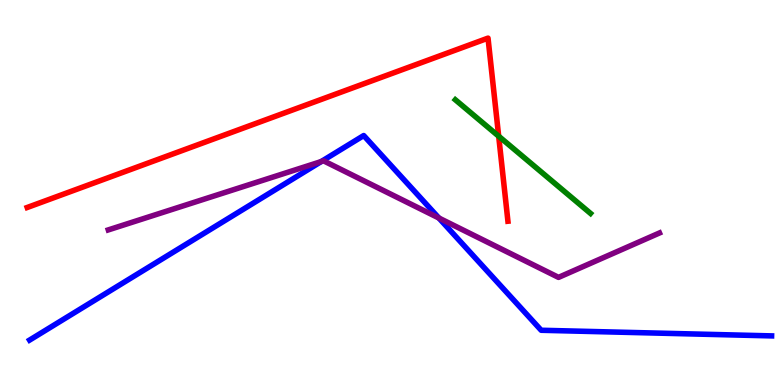[{'lines': ['blue', 'red'], 'intersections': []}, {'lines': ['green', 'red'], 'intersections': [{'x': 6.43, 'y': 6.46}]}, {'lines': ['purple', 'red'], 'intersections': []}, {'lines': ['blue', 'green'], 'intersections': []}, {'lines': ['blue', 'purple'], 'intersections': [{'x': 4.14, 'y': 5.8}, {'x': 5.66, 'y': 4.34}]}, {'lines': ['green', 'purple'], 'intersections': []}]